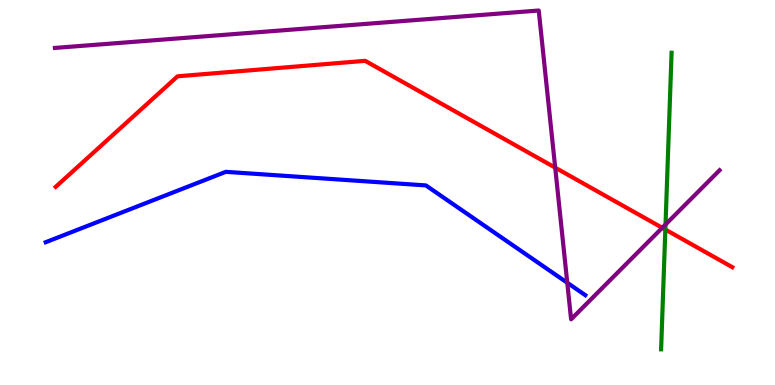[{'lines': ['blue', 'red'], 'intersections': []}, {'lines': ['green', 'red'], 'intersections': [{'x': 8.59, 'y': 4.04}]}, {'lines': ['purple', 'red'], 'intersections': [{'x': 7.16, 'y': 5.65}, {'x': 8.55, 'y': 4.08}]}, {'lines': ['blue', 'green'], 'intersections': []}, {'lines': ['blue', 'purple'], 'intersections': [{'x': 7.32, 'y': 2.66}]}, {'lines': ['green', 'purple'], 'intersections': [{'x': 8.59, 'y': 4.17}]}]